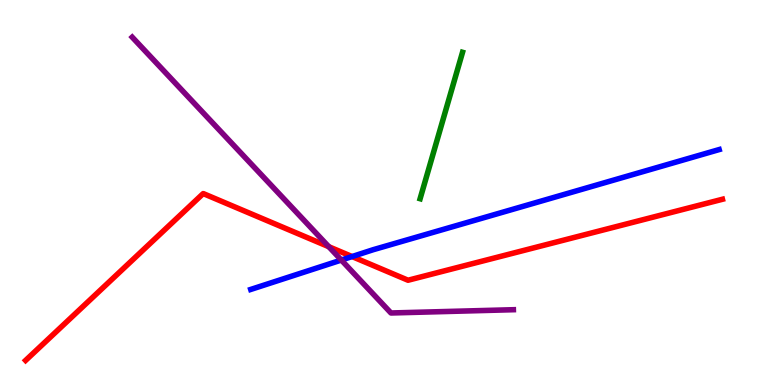[{'lines': ['blue', 'red'], 'intersections': [{'x': 4.54, 'y': 3.34}]}, {'lines': ['green', 'red'], 'intersections': []}, {'lines': ['purple', 'red'], 'intersections': [{'x': 4.24, 'y': 3.59}]}, {'lines': ['blue', 'green'], 'intersections': []}, {'lines': ['blue', 'purple'], 'intersections': [{'x': 4.4, 'y': 3.25}]}, {'lines': ['green', 'purple'], 'intersections': []}]